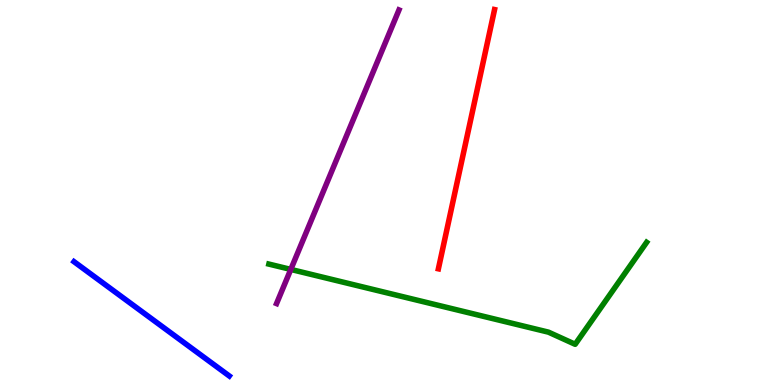[{'lines': ['blue', 'red'], 'intersections': []}, {'lines': ['green', 'red'], 'intersections': []}, {'lines': ['purple', 'red'], 'intersections': []}, {'lines': ['blue', 'green'], 'intersections': []}, {'lines': ['blue', 'purple'], 'intersections': []}, {'lines': ['green', 'purple'], 'intersections': [{'x': 3.75, 'y': 3.0}]}]